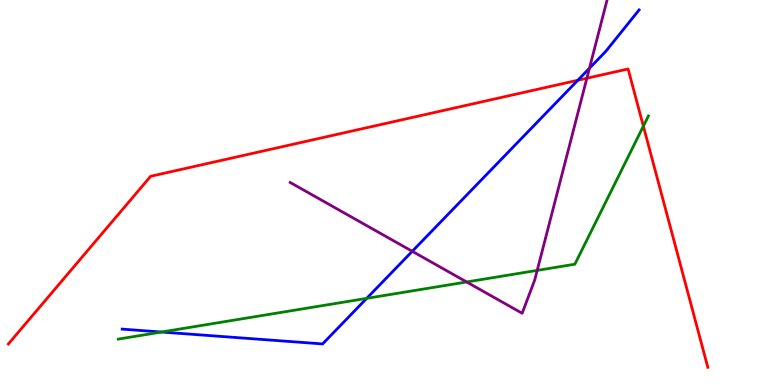[{'lines': ['blue', 'red'], 'intersections': [{'x': 7.46, 'y': 7.92}]}, {'lines': ['green', 'red'], 'intersections': [{'x': 8.3, 'y': 6.72}]}, {'lines': ['purple', 'red'], 'intersections': [{'x': 7.57, 'y': 7.97}]}, {'lines': ['blue', 'green'], 'intersections': [{'x': 2.08, 'y': 1.38}, {'x': 4.73, 'y': 2.25}]}, {'lines': ['blue', 'purple'], 'intersections': [{'x': 5.32, 'y': 3.47}, {'x': 7.61, 'y': 8.23}]}, {'lines': ['green', 'purple'], 'intersections': [{'x': 6.02, 'y': 2.68}, {'x': 6.93, 'y': 2.98}]}]